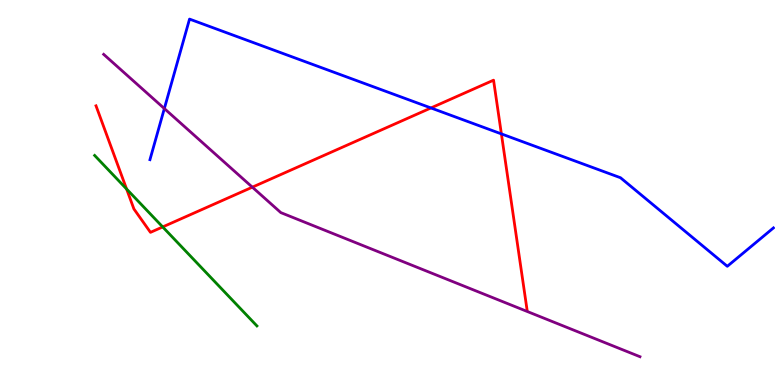[{'lines': ['blue', 'red'], 'intersections': [{'x': 5.56, 'y': 7.2}, {'x': 6.47, 'y': 6.52}]}, {'lines': ['green', 'red'], 'intersections': [{'x': 1.63, 'y': 5.09}, {'x': 2.1, 'y': 4.11}]}, {'lines': ['purple', 'red'], 'intersections': [{'x': 3.26, 'y': 5.14}]}, {'lines': ['blue', 'green'], 'intersections': []}, {'lines': ['blue', 'purple'], 'intersections': [{'x': 2.12, 'y': 7.18}]}, {'lines': ['green', 'purple'], 'intersections': []}]